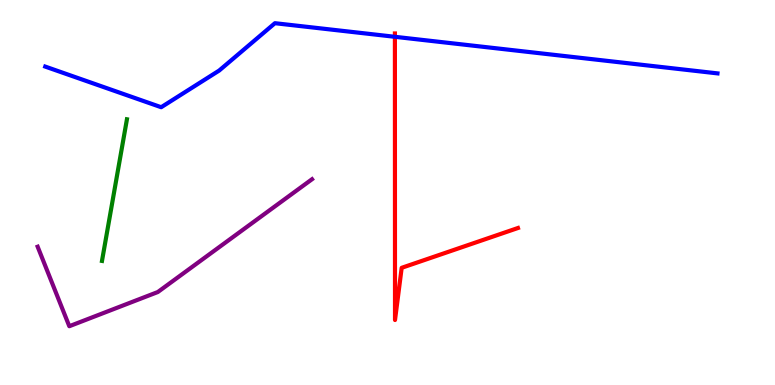[{'lines': ['blue', 'red'], 'intersections': [{'x': 5.1, 'y': 9.04}]}, {'lines': ['green', 'red'], 'intersections': []}, {'lines': ['purple', 'red'], 'intersections': []}, {'lines': ['blue', 'green'], 'intersections': []}, {'lines': ['blue', 'purple'], 'intersections': []}, {'lines': ['green', 'purple'], 'intersections': []}]